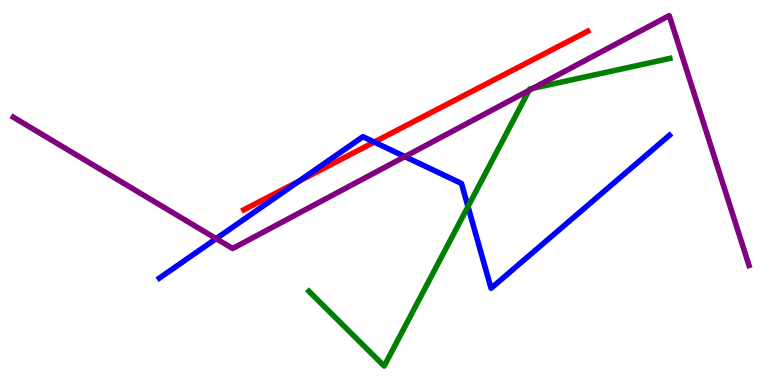[{'lines': ['blue', 'red'], 'intersections': [{'x': 3.85, 'y': 5.29}, {'x': 4.83, 'y': 6.31}]}, {'lines': ['green', 'red'], 'intersections': []}, {'lines': ['purple', 'red'], 'intersections': []}, {'lines': ['blue', 'green'], 'intersections': [{'x': 6.04, 'y': 4.63}]}, {'lines': ['blue', 'purple'], 'intersections': [{'x': 2.79, 'y': 3.8}, {'x': 5.22, 'y': 5.93}]}, {'lines': ['green', 'purple'], 'intersections': [{'x': 6.83, 'y': 7.65}, {'x': 6.88, 'y': 7.71}]}]